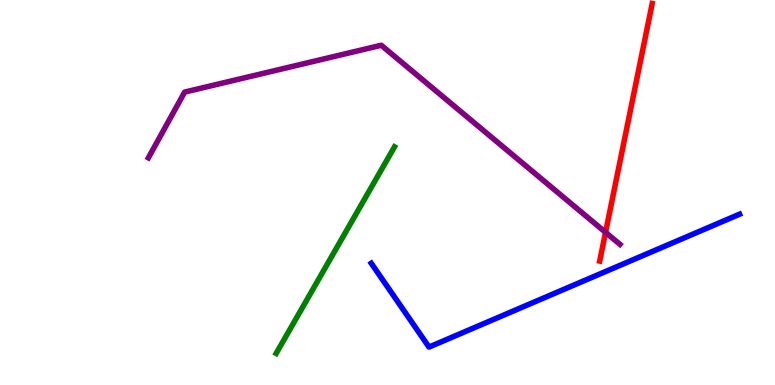[{'lines': ['blue', 'red'], 'intersections': []}, {'lines': ['green', 'red'], 'intersections': []}, {'lines': ['purple', 'red'], 'intersections': [{'x': 7.81, 'y': 3.97}]}, {'lines': ['blue', 'green'], 'intersections': []}, {'lines': ['blue', 'purple'], 'intersections': []}, {'lines': ['green', 'purple'], 'intersections': []}]